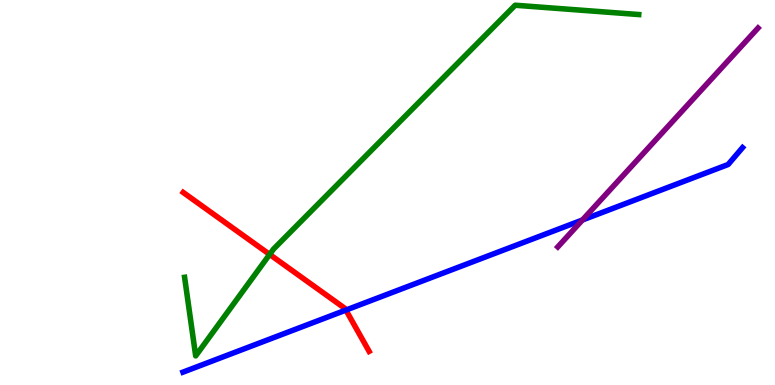[{'lines': ['blue', 'red'], 'intersections': [{'x': 4.46, 'y': 1.95}]}, {'lines': ['green', 'red'], 'intersections': [{'x': 3.48, 'y': 3.39}]}, {'lines': ['purple', 'red'], 'intersections': []}, {'lines': ['blue', 'green'], 'intersections': []}, {'lines': ['blue', 'purple'], 'intersections': [{'x': 7.52, 'y': 4.29}]}, {'lines': ['green', 'purple'], 'intersections': []}]